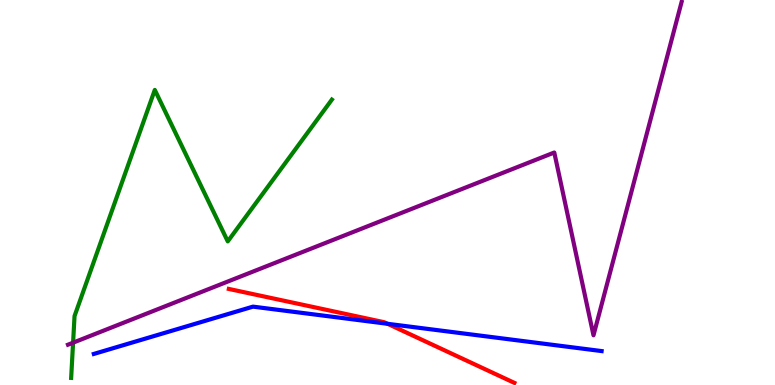[{'lines': ['blue', 'red'], 'intersections': [{'x': 5.0, 'y': 1.59}]}, {'lines': ['green', 'red'], 'intersections': []}, {'lines': ['purple', 'red'], 'intersections': []}, {'lines': ['blue', 'green'], 'intersections': []}, {'lines': ['blue', 'purple'], 'intersections': []}, {'lines': ['green', 'purple'], 'intersections': [{'x': 0.943, 'y': 1.1}]}]